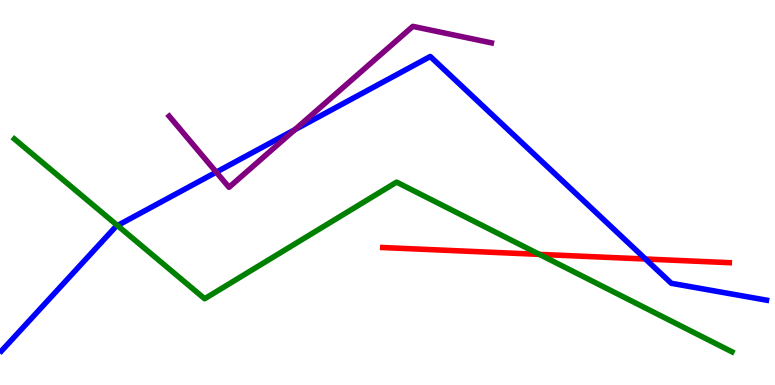[{'lines': ['blue', 'red'], 'intersections': [{'x': 8.33, 'y': 3.27}]}, {'lines': ['green', 'red'], 'intersections': [{'x': 6.96, 'y': 3.39}]}, {'lines': ['purple', 'red'], 'intersections': []}, {'lines': ['blue', 'green'], 'intersections': [{'x': 1.52, 'y': 4.14}]}, {'lines': ['blue', 'purple'], 'intersections': [{'x': 2.79, 'y': 5.53}, {'x': 3.8, 'y': 6.63}]}, {'lines': ['green', 'purple'], 'intersections': []}]